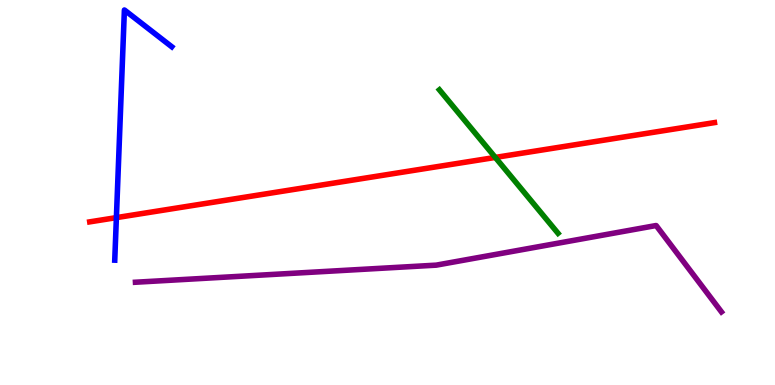[{'lines': ['blue', 'red'], 'intersections': [{'x': 1.5, 'y': 4.35}]}, {'lines': ['green', 'red'], 'intersections': [{'x': 6.39, 'y': 5.91}]}, {'lines': ['purple', 'red'], 'intersections': []}, {'lines': ['blue', 'green'], 'intersections': []}, {'lines': ['blue', 'purple'], 'intersections': []}, {'lines': ['green', 'purple'], 'intersections': []}]